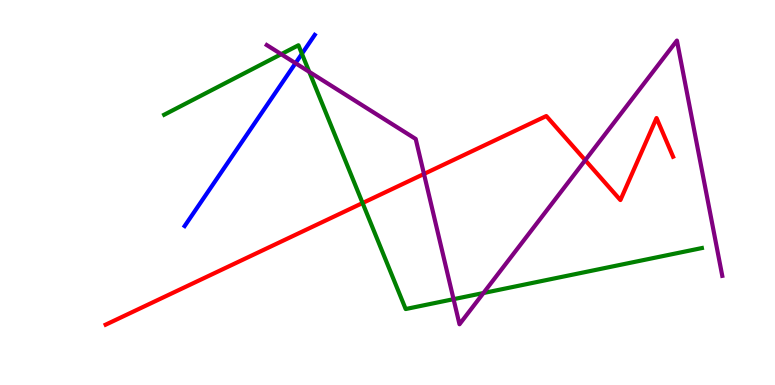[{'lines': ['blue', 'red'], 'intersections': []}, {'lines': ['green', 'red'], 'intersections': [{'x': 4.68, 'y': 4.73}]}, {'lines': ['purple', 'red'], 'intersections': [{'x': 5.47, 'y': 5.48}, {'x': 7.55, 'y': 5.84}]}, {'lines': ['blue', 'green'], 'intersections': [{'x': 3.9, 'y': 8.6}]}, {'lines': ['blue', 'purple'], 'intersections': [{'x': 3.81, 'y': 8.36}]}, {'lines': ['green', 'purple'], 'intersections': [{'x': 3.63, 'y': 8.59}, {'x': 3.99, 'y': 8.13}, {'x': 5.85, 'y': 2.23}, {'x': 6.24, 'y': 2.39}]}]